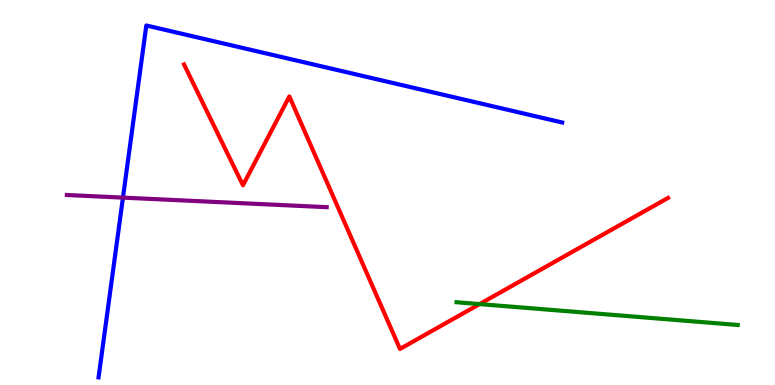[{'lines': ['blue', 'red'], 'intersections': []}, {'lines': ['green', 'red'], 'intersections': [{'x': 6.19, 'y': 2.1}]}, {'lines': ['purple', 'red'], 'intersections': []}, {'lines': ['blue', 'green'], 'intersections': []}, {'lines': ['blue', 'purple'], 'intersections': [{'x': 1.59, 'y': 4.87}]}, {'lines': ['green', 'purple'], 'intersections': []}]